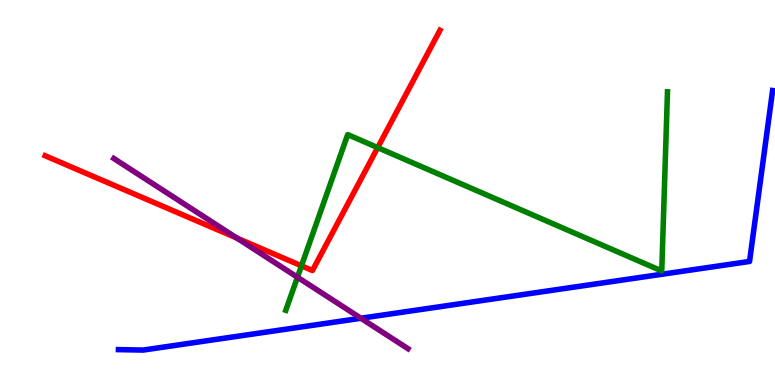[{'lines': ['blue', 'red'], 'intersections': []}, {'lines': ['green', 'red'], 'intersections': [{'x': 3.89, 'y': 3.1}, {'x': 4.87, 'y': 6.17}]}, {'lines': ['purple', 'red'], 'intersections': [{'x': 3.06, 'y': 3.82}]}, {'lines': ['blue', 'green'], 'intersections': []}, {'lines': ['blue', 'purple'], 'intersections': [{'x': 4.66, 'y': 1.73}]}, {'lines': ['green', 'purple'], 'intersections': [{'x': 3.84, 'y': 2.8}]}]